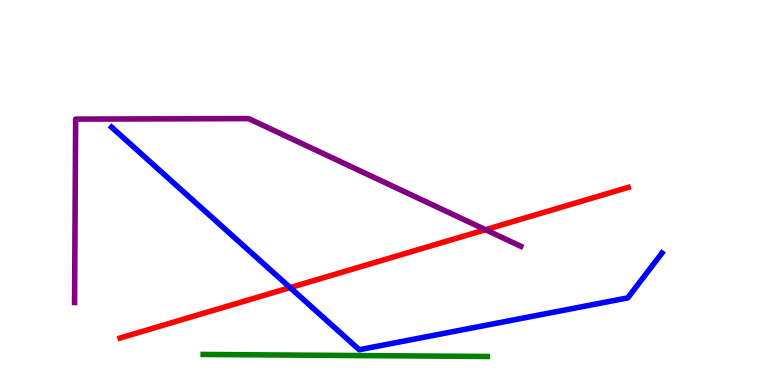[{'lines': ['blue', 'red'], 'intersections': [{'x': 3.74, 'y': 2.53}]}, {'lines': ['green', 'red'], 'intersections': []}, {'lines': ['purple', 'red'], 'intersections': [{'x': 6.26, 'y': 4.03}]}, {'lines': ['blue', 'green'], 'intersections': []}, {'lines': ['blue', 'purple'], 'intersections': []}, {'lines': ['green', 'purple'], 'intersections': []}]